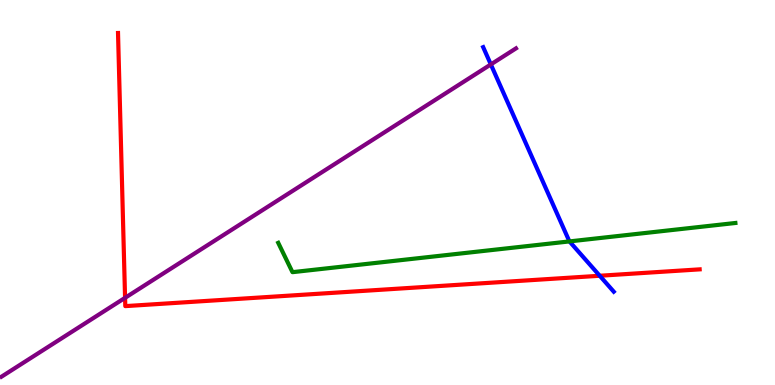[{'lines': ['blue', 'red'], 'intersections': [{'x': 7.74, 'y': 2.84}]}, {'lines': ['green', 'red'], 'intersections': []}, {'lines': ['purple', 'red'], 'intersections': [{'x': 1.61, 'y': 2.26}]}, {'lines': ['blue', 'green'], 'intersections': [{'x': 7.35, 'y': 3.73}]}, {'lines': ['blue', 'purple'], 'intersections': [{'x': 6.33, 'y': 8.33}]}, {'lines': ['green', 'purple'], 'intersections': []}]